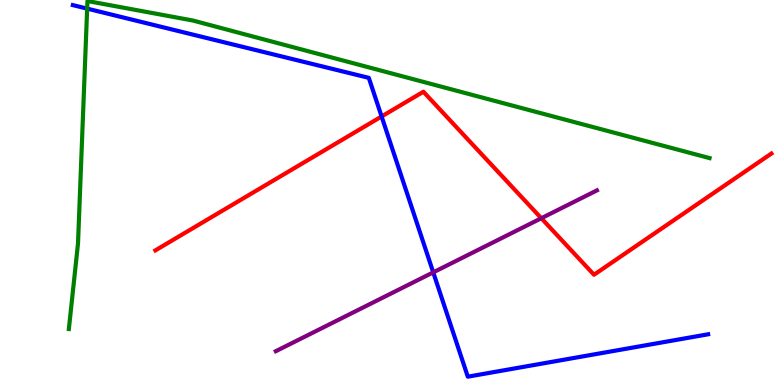[{'lines': ['blue', 'red'], 'intersections': [{'x': 4.92, 'y': 6.97}]}, {'lines': ['green', 'red'], 'intersections': []}, {'lines': ['purple', 'red'], 'intersections': [{'x': 6.98, 'y': 4.33}]}, {'lines': ['blue', 'green'], 'intersections': [{'x': 1.12, 'y': 9.78}]}, {'lines': ['blue', 'purple'], 'intersections': [{'x': 5.59, 'y': 2.93}]}, {'lines': ['green', 'purple'], 'intersections': []}]